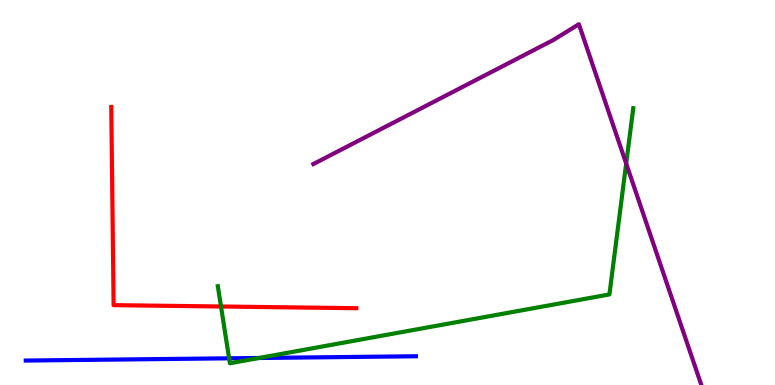[{'lines': ['blue', 'red'], 'intersections': []}, {'lines': ['green', 'red'], 'intersections': [{'x': 2.85, 'y': 2.04}]}, {'lines': ['purple', 'red'], 'intersections': []}, {'lines': ['blue', 'green'], 'intersections': [{'x': 2.96, 'y': 0.693}, {'x': 3.34, 'y': 0.702}]}, {'lines': ['blue', 'purple'], 'intersections': []}, {'lines': ['green', 'purple'], 'intersections': [{'x': 8.08, 'y': 5.75}]}]